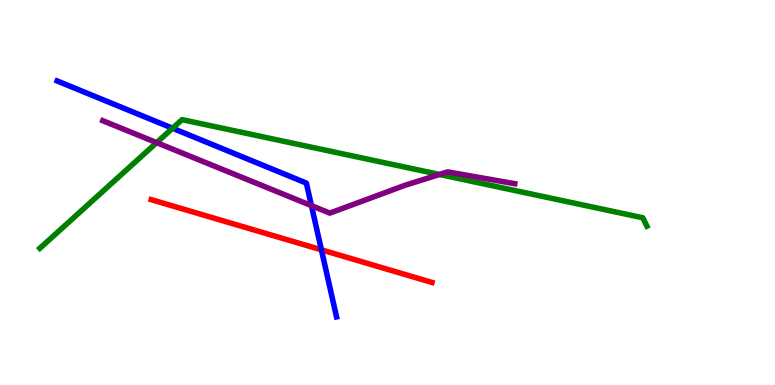[{'lines': ['blue', 'red'], 'intersections': [{'x': 4.15, 'y': 3.51}]}, {'lines': ['green', 'red'], 'intersections': []}, {'lines': ['purple', 'red'], 'intersections': []}, {'lines': ['blue', 'green'], 'intersections': [{'x': 2.23, 'y': 6.67}]}, {'lines': ['blue', 'purple'], 'intersections': [{'x': 4.02, 'y': 4.66}]}, {'lines': ['green', 'purple'], 'intersections': [{'x': 2.02, 'y': 6.3}, {'x': 5.67, 'y': 5.47}]}]